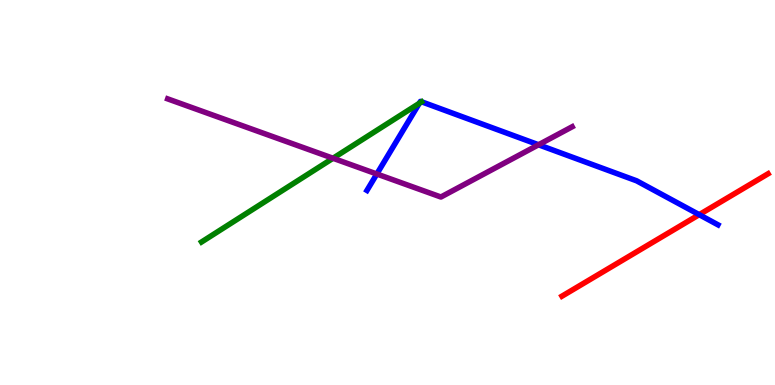[{'lines': ['blue', 'red'], 'intersections': [{'x': 9.02, 'y': 4.42}]}, {'lines': ['green', 'red'], 'intersections': []}, {'lines': ['purple', 'red'], 'intersections': []}, {'lines': ['blue', 'green'], 'intersections': [{'x': 5.41, 'y': 7.32}]}, {'lines': ['blue', 'purple'], 'intersections': [{'x': 4.86, 'y': 5.48}, {'x': 6.95, 'y': 6.24}]}, {'lines': ['green', 'purple'], 'intersections': [{'x': 4.3, 'y': 5.89}]}]